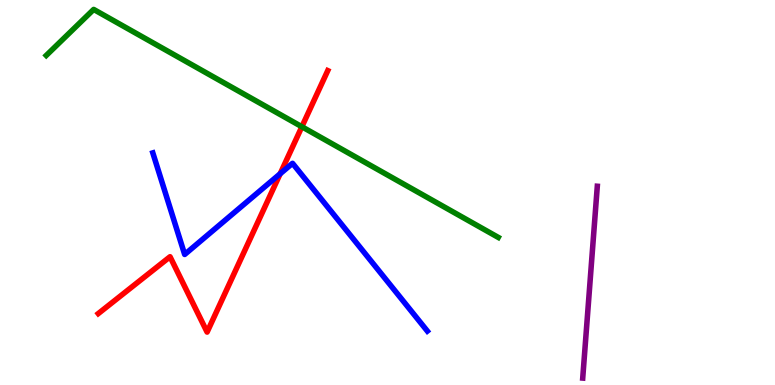[{'lines': ['blue', 'red'], 'intersections': [{'x': 3.62, 'y': 5.49}]}, {'lines': ['green', 'red'], 'intersections': [{'x': 3.9, 'y': 6.71}]}, {'lines': ['purple', 'red'], 'intersections': []}, {'lines': ['blue', 'green'], 'intersections': []}, {'lines': ['blue', 'purple'], 'intersections': []}, {'lines': ['green', 'purple'], 'intersections': []}]